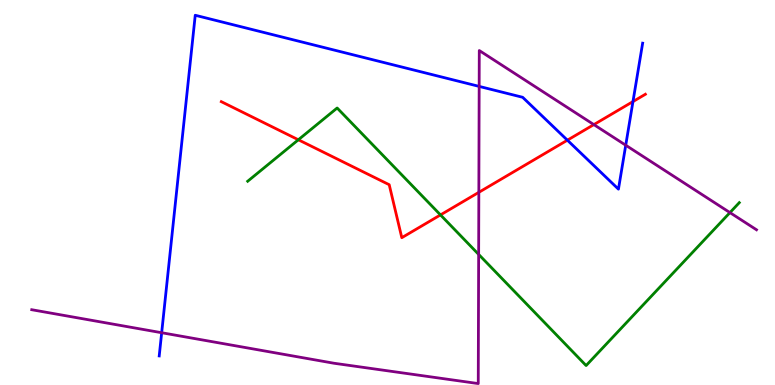[{'lines': ['blue', 'red'], 'intersections': [{'x': 7.32, 'y': 6.36}, {'x': 8.17, 'y': 7.36}]}, {'lines': ['green', 'red'], 'intersections': [{'x': 3.85, 'y': 6.37}, {'x': 5.68, 'y': 4.42}]}, {'lines': ['purple', 'red'], 'intersections': [{'x': 6.18, 'y': 5.0}, {'x': 7.66, 'y': 6.76}]}, {'lines': ['blue', 'green'], 'intersections': []}, {'lines': ['blue', 'purple'], 'intersections': [{'x': 2.09, 'y': 1.36}, {'x': 6.18, 'y': 7.76}, {'x': 8.07, 'y': 6.23}]}, {'lines': ['green', 'purple'], 'intersections': [{'x': 6.18, 'y': 3.39}, {'x': 9.42, 'y': 4.48}]}]